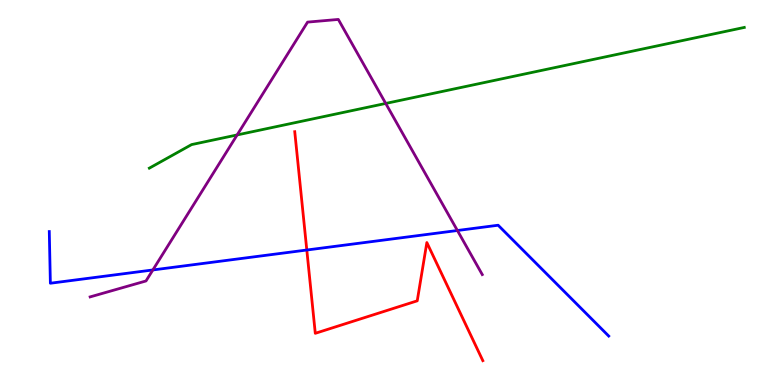[{'lines': ['blue', 'red'], 'intersections': [{'x': 3.96, 'y': 3.51}]}, {'lines': ['green', 'red'], 'intersections': []}, {'lines': ['purple', 'red'], 'intersections': []}, {'lines': ['blue', 'green'], 'intersections': []}, {'lines': ['blue', 'purple'], 'intersections': [{'x': 1.97, 'y': 2.99}, {'x': 5.9, 'y': 4.01}]}, {'lines': ['green', 'purple'], 'intersections': [{'x': 3.06, 'y': 6.5}, {'x': 4.98, 'y': 7.31}]}]